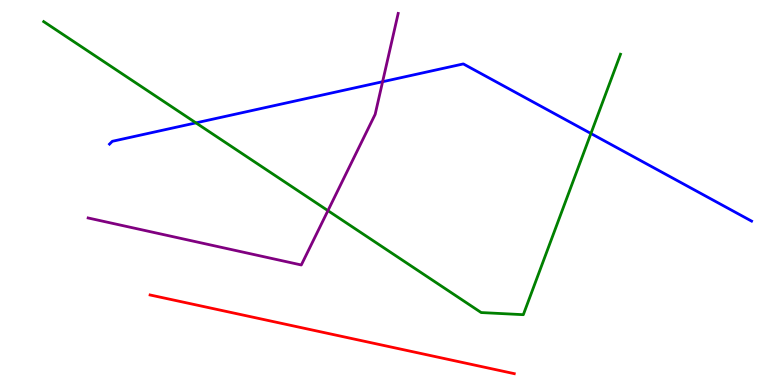[{'lines': ['blue', 'red'], 'intersections': []}, {'lines': ['green', 'red'], 'intersections': []}, {'lines': ['purple', 'red'], 'intersections': []}, {'lines': ['blue', 'green'], 'intersections': [{'x': 2.53, 'y': 6.81}, {'x': 7.62, 'y': 6.53}]}, {'lines': ['blue', 'purple'], 'intersections': [{'x': 4.94, 'y': 7.88}]}, {'lines': ['green', 'purple'], 'intersections': [{'x': 4.23, 'y': 4.53}]}]